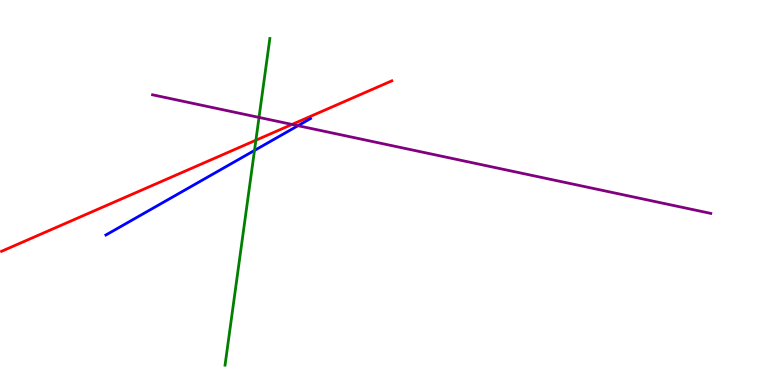[{'lines': ['blue', 'red'], 'intersections': []}, {'lines': ['green', 'red'], 'intersections': [{'x': 3.3, 'y': 6.36}]}, {'lines': ['purple', 'red'], 'intersections': [{'x': 3.77, 'y': 6.77}]}, {'lines': ['blue', 'green'], 'intersections': [{'x': 3.28, 'y': 6.09}]}, {'lines': ['blue', 'purple'], 'intersections': [{'x': 3.84, 'y': 6.74}]}, {'lines': ['green', 'purple'], 'intersections': [{'x': 3.34, 'y': 6.95}]}]